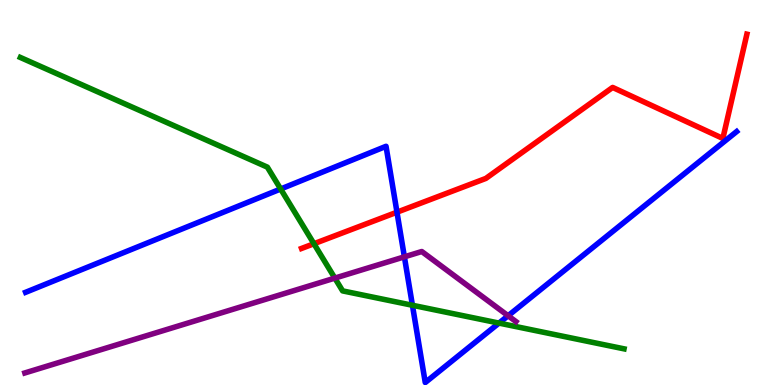[{'lines': ['blue', 'red'], 'intersections': [{'x': 5.12, 'y': 4.49}]}, {'lines': ['green', 'red'], 'intersections': [{'x': 4.05, 'y': 3.67}]}, {'lines': ['purple', 'red'], 'intersections': []}, {'lines': ['blue', 'green'], 'intersections': [{'x': 3.62, 'y': 5.09}, {'x': 5.32, 'y': 2.07}, {'x': 6.44, 'y': 1.61}]}, {'lines': ['blue', 'purple'], 'intersections': [{'x': 5.22, 'y': 3.33}, {'x': 6.56, 'y': 1.8}]}, {'lines': ['green', 'purple'], 'intersections': [{'x': 4.32, 'y': 2.78}]}]